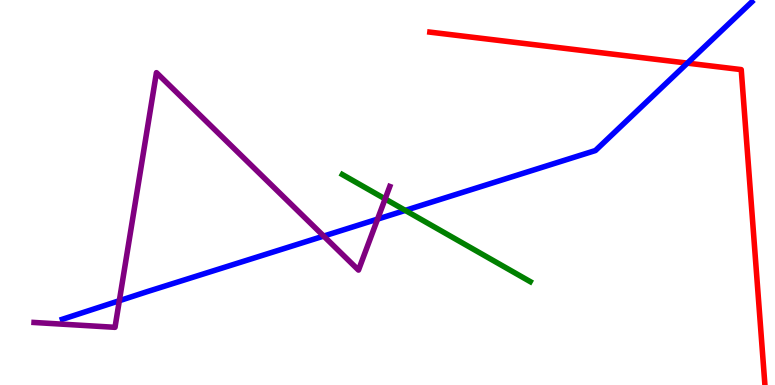[{'lines': ['blue', 'red'], 'intersections': [{'x': 8.87, 'y': 8.36}]}, {'lines': ['green', 'red'], 'intersections': []}, {'lines': ['purple', 'red'], 'intersections': []}, {'lines': ['blue', 'green'], 'intersections': [{'x': 5.23, 'y': 4.54}]}, {'lines': ['blue', 'purple'], 'intersections': [{'x': 1.54, 'y': 2.19}, {'x': 4.18, 'y': 3.87}, {'x': 4.87, 'y': 4.31}]}, {'lines': ['green', 'purple'], 'intersections': [{'x': 4.97, 'y': 4.83}]}]